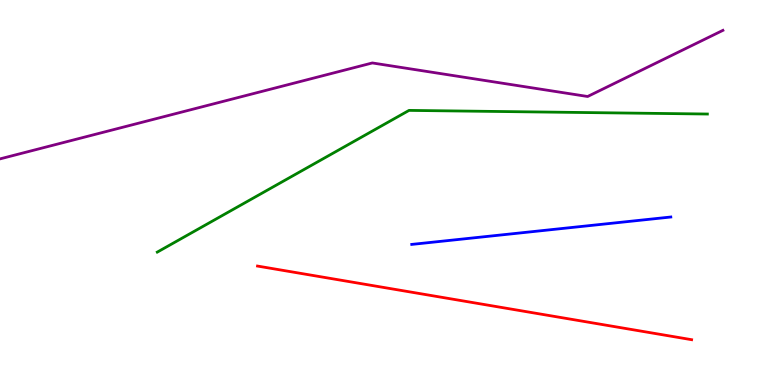[{'lines': ['blue', 'red'], 'intersections': []}, {'lines': ['green', 'red'], 'intersections': []}, {'lines': ['purple', 'red'], 'intersections': []}, {'lines': ['blue', 'green'], 'intersections': []}, {'lines': ['blue', 'purple'], 'intersections': []}, {'lines': ['green', 'purple'], 'intersections': []}]